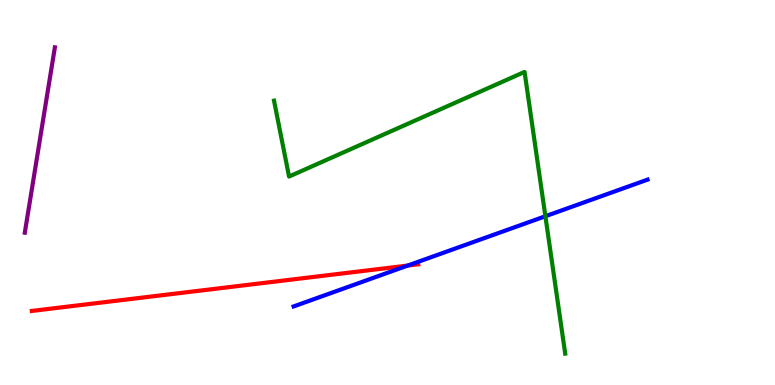[{'lines': ['blue', 'red'], 'intersections': [{'x': 5.26, 'y': 3.1}]}, {'lines': ['green', 'red'], 'intersections': []}, {'lines': ['purple', 'red'], 'intersections': []}, {'lines': ['blue', 'green'], 'intersections': [{'x': 7.04, 'y': 4.38}]}, {'lines': ['blue', 'purple'], 'intersections': []}, {'lines': ['green', 'purple'], 'intersections': []}]